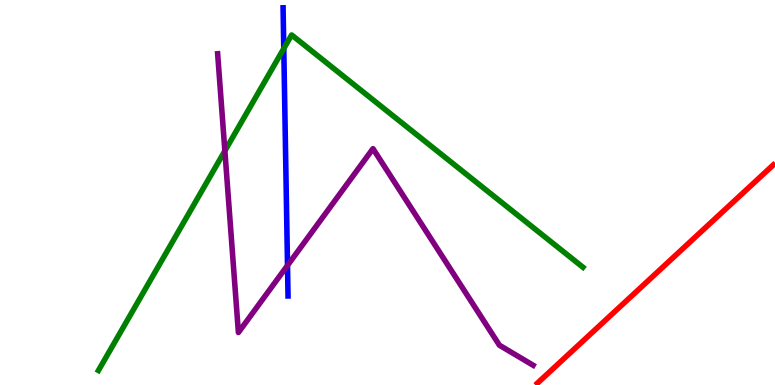[{'lines': ['blue', 'red'], 'intersections': []}, {'lines': ['green', 'red'], 'intersections': []}, {'lines': ['purple', 'red'], 'intersections': []}, {'lines': ['blue', 'green'], 'intersections': [{'x': 3.66, 'y': 8.74}]}, {'lines': ['blue', 'purple'], 'intersections': [{'x': 3.71, 'y': 3.11}]}, {'lines': ['green', 'purple'], 'intersections': [{'x': 2.9, 'y': 6.08}]}]